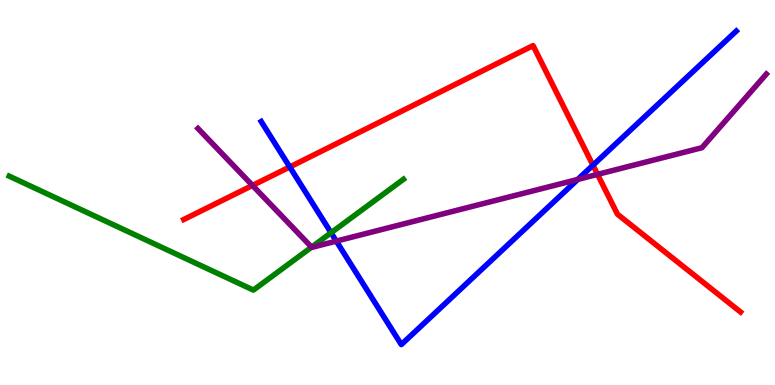[{'lines': ['blue', 'red'], 'intersections': [{'x': 3.74, 'y': 5.66}, {'x': 7.65, 'y': 5.71}]}, {'lines': ['green', 'red'], 'intersections': []}, {'lines': ['purple', 'red'], 'intersections': [{'x': 3.26, 'y': 5.18}, {'x': 7.71, 'y': 5.47}]}, {'lines': ['blue', 'green'], 'intersections': [{'x': 4.27, 'y': 3.95}]}, {'lines': ['blue', 'purple'], 'intersections': [{'x': 4.34, 'y': 3.74}, {'x': 7.45, 'y': 5.34}]}, {'lines': ['green', 'purple'], 'intersections': [{'x': 4.02, 'y': 3.58}]}]